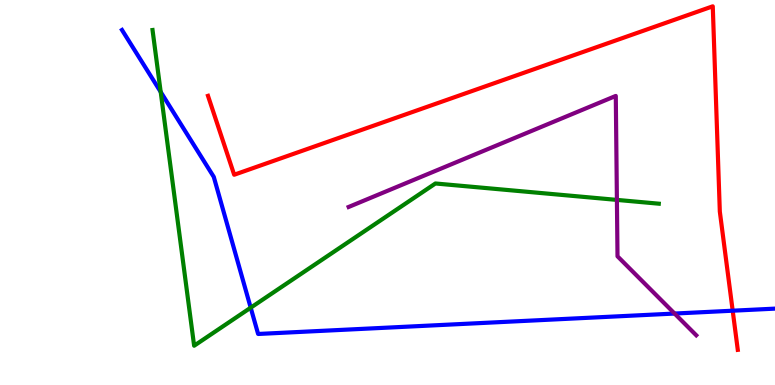[{'lines': ['blue', 'red'], 'intersections': [{'x': 9.45, 'y': 1.93}]}, {'lines': ['green', 'red'], 'intersections': []}, {'lines': ['purple', 'red'], 'intersections': []}, {'lines': ['blue', 'green'], 'intersections': [{'x': 2.07, 'y': 7.61}, {'x': 3.23, 'y': 2.01}]}, {'lines': ['blue', 'purple'], 'intersections': [{'x': 8.7, 'y': 1.86}]}, {'lines': ['green', 'purple'], 'intersections': [{'x': 7.96, 'y': 4.81}]}]